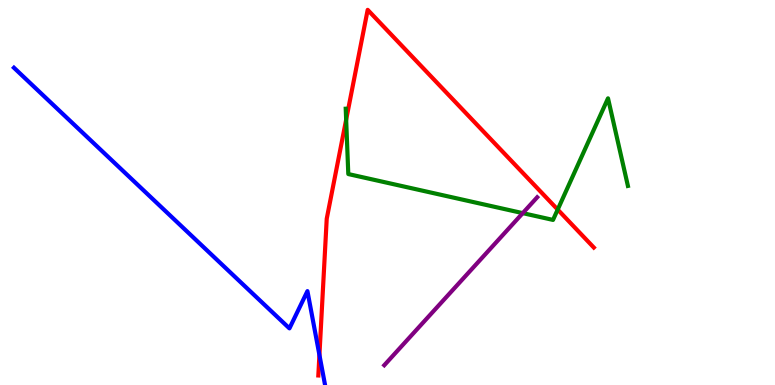[{'lines': ['blue', 'red'], 'intersections': [{'x': 4.12, 'y': 0.78}]}, {'lines': ['green', 'red'], 'intersections': [{'x': 4.47, 'y': 6.89}, {'x': 7.2, 'y': 4.56}]}, {'lines': ['purple', 'red'], 'intersections': []}, {'lines': ['blue', 'green'], 'intersections': []}, {'lines': ['blue', 'purple'], 'intersections': []}, {'lines': ['green', 'purple'], 'intersections': [{'x': 6.75, 'y': 4.46}]}]